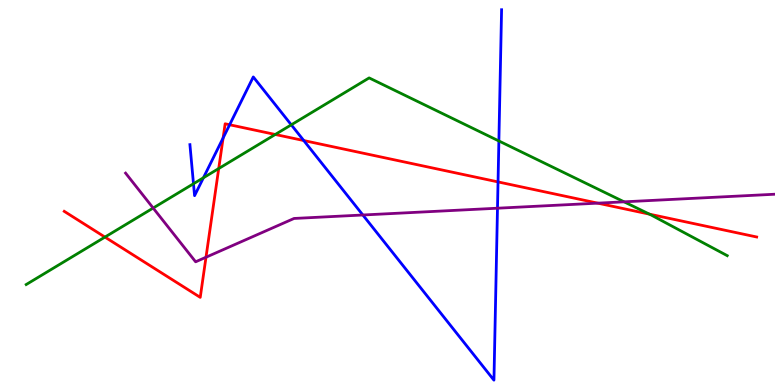[{'lines': ['blue', 'red'], 'intersections': [{'x': 2.88, 'y': 6.42}, {'x': 2.96, 'y': 6.76}, {'x': 3.92, 'y': 6.35}, {'x': 6.43, 'y': 5.28}]}, {'lines': ['green', 'red'], 'intersections': [{'x': 1.35, 'y': 3.84}, {'x': 2.82, 'y': 5.62}, {'x': 3.55, 'y': 6.51}, {'x': 8.38, 'y': 4.44}]}, {'lines': ['purple', 'red'], 'intersections': [{'x': 2.66, 'y': 3.32}, {'x': 7.71, 'y': 4.72}]}, {'lines': ['blue', 'green'], 'intersections': [{'x': 2.5, 'y': 5.23}, {'x': 2.62, 'y': 5.38}, {'x': 3.76, 'y': 6.76}, {'x': 6.44, 'y': 6.34}]}, {'lines': ['blue', 'purple'], 'intersections': [{'x': 4.68, 'y': 4.42}, {'x': 6.42, 'y': 4.59}]}, {'lines': ['green', 'purple'], 'intersections': [{'x': 1.98, 'y': 4.6}, {'x': 8.05, 'y': 4.76}]}]